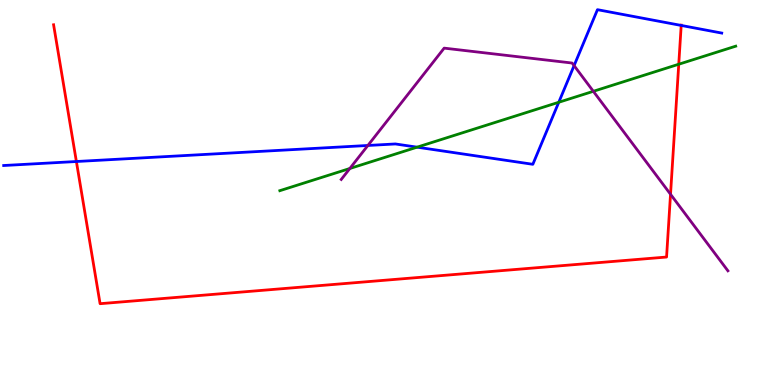[{'lines': ['blue', 'red'], 'intersections': [{'x': 0.986, 'y': 5.8}, {'x': 8.79, 'y': 9.34}]}, {'lines': ['green', 'red'], 'intersections': [{'x': 8.76, 'y': 8.33}]}, {'lines': ['purple', 'red'], 'intersections': [{'x': 8.65, 'y': 4.95}]}, {'lines': ['blue', 'green'], 'intersections': [{'x': 5.38, 'y': 6.18}, {'x': 7.21, 'y': 7.34}]}, {'lines': ['blue', 'purple'], 'intersections': [{'x': 4.75, 'y': 6.22}, {'x': 7.41, 'y': 8.3}]}, {'lines': ['green', 'purple'], 'intersections': [{'x': 4.51, 'y': 5.62}, {'x': 7.66, 'y': 7.63}]}]